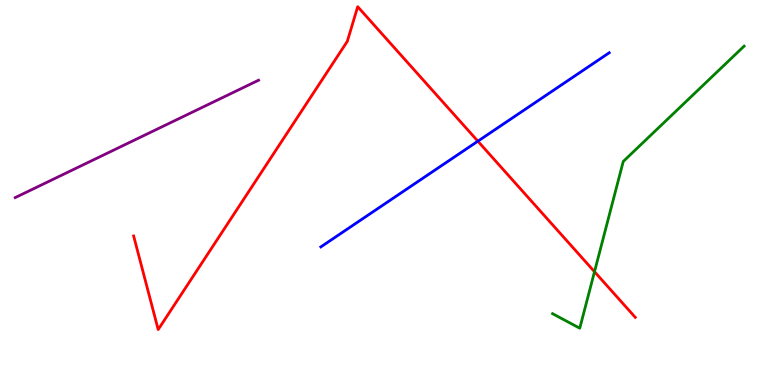[{'lines': ['blue', 'red'], 'intersections': [{'x': 6.17, 'y': 6.33}]}, {'lines': ['green', 'red'], 'intersections': [{'x': 7.67, 'y': 2.94}]}, {'lines': ['purple', 'red'], 'intersections': []}, {'lines': ['blue', 'green'], 'intersections': []}, {'lines': ['blue', 'purple'], 'intersections': []}, {'lines': ['green', 'purple'], 'intersections': []}]